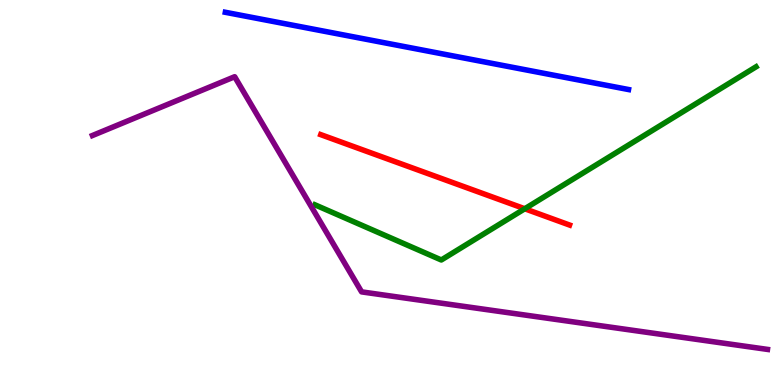[{'lines': ['blue', 'red'], 'intersections': []}, {'lines': ['green', 'red'], 'intersections': [{'x': 6.77, 'y': 4.58}]}, {'lines': ['purple', 'red'], 'intersections': []}, {'lines': ['blue', 'green'], 'intersections': []}, {'lines': ['blue', 'purple'], 'intersections': []}, {'lines': ['green', 'purple'], 'intersections': []}]